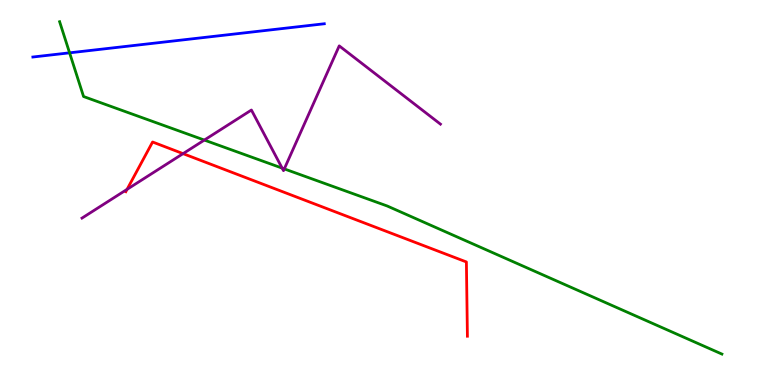[{'lines': ['blue', 'red'], 'intersections': []}, {'lines': ['green', 'red'], 'intersections': []}, {'lines': ['purple', 'red'], 'intersections': [{'x': 1.64, 'y': 5.08}, {'x': 2.36, 'y': 6.01}]}, {'lines': ['blue', 'green'], 'intersections': [{'x': 0.898, 'y': 8.63}]}, {'lines': ['blue', 'purple'], 'intersections': []}, {'lines': ['green', 'purple'], 'intersections': [{'x': 2.64, 'y': 6.36}, {'x': 3.64, 'y': 5.63}, {'x': 3.67, 'y': 5.61}]}]